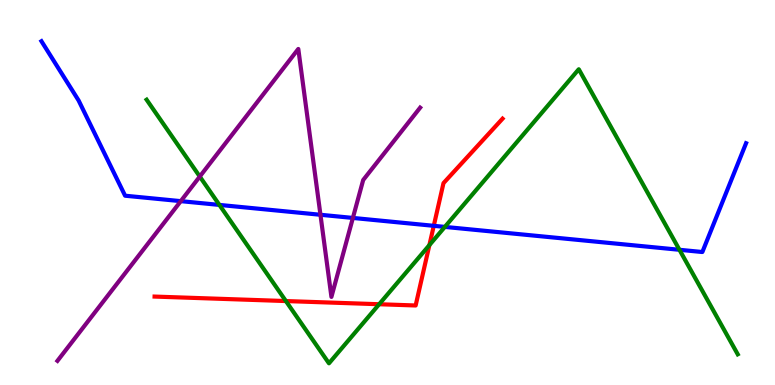[{'lines': ['blue', 'red'], 'intersections': [{'x': 5.6, 'y': 4.13}]}, {'lines': ['green', 'red'], 'intersections': [{'x': 3.69, 'y': 2.18}, {'x': 4.89, 'y': 2.1}, {'x': 5.54, 'y': 3.63}]}, {'lines': ['purple', 'red'], 'intersections': []}, {'lines': ['blue', 'green'], 'intersections': [{'x': 2.83, 'y': 4.68}, {'x': 5.74, 'y': 4.11}, {'x': 8.77, 'y': 3.51}]}, {'lines': ['blue', 'purple'], 'intersections': [{'x': 2.33, 'y': 4.78}, {'x': 4.13, 'y': 4.42}, {'x': 4.55, 'y': 4.34}]}, {'lines': ['green', 'purple'], 'intersections': [{'x': 2.58, 'y': 5.41}]}]